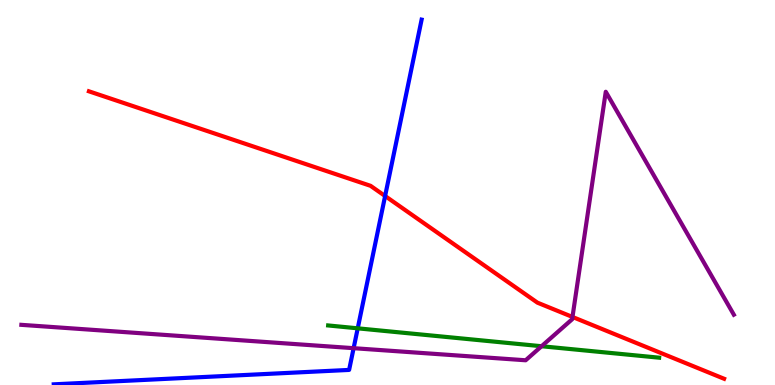[{'lines': ['blue', 'red'], 'intersections': [{'x': 4.97, 'y': 4.91}]}, {'lines': ['green', 'red'], 'intersections': []}, {'lines': ['purple', 'red'], 'intersections': [{'x': 7.39, 'y': 1.77}]}, {'lines': ['blue', 'green'], 'intersections': [{'x': 4.62, 'y': 1.47}]}, {'lines': ['blue', 'purple'], 'intersections': [{'x': 4.56, 'y': 0.956}]}, {'lines': ['green', 'purple'], 'intersections': [{'x': 6.99, 'y': 1.01}]}]